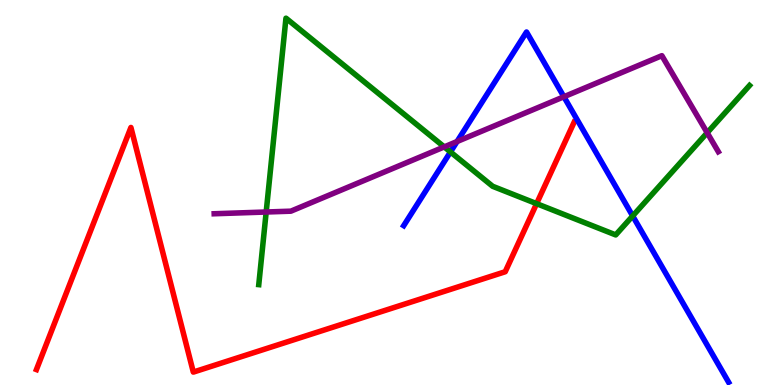[{'lines': ['blue', 'red'], 'intersections': []}, {'lines': ['green', 'red'], 'intersections': [{'x': 6.92, 'y': 4.71}]}, {'lines': ['purple', 'red'], 'intersections': []}, {'lines': ['blue', 'green'], 'intersections': [{'x': 5.81, 'y': 6.05}, {'x': 8.16, 'y': 4.39}]}, {'lines': ['blue', 'purple'], 'intersections': [{'x': 5.9, 'y': 6.32}, {'x': 7.28, 'y': 7.49}]}, {'lines': ['green', 'purple'], 'intersections': [{'x': 3.43, 'y': 4.49}, {'x': 5.73, 'y': 6.18}, {'x': 9.13, 'y': 6.55}]}]